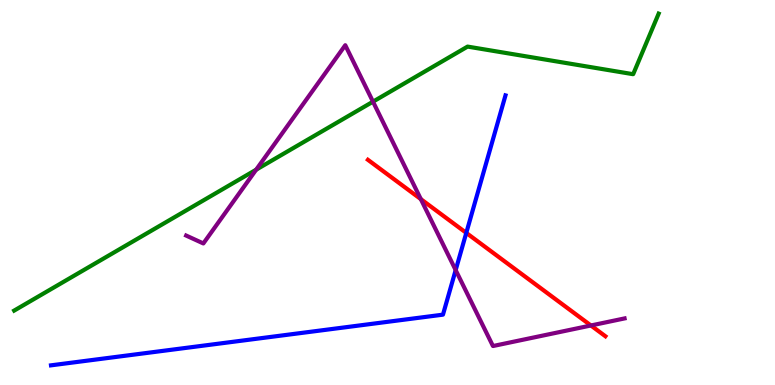[{'lines': ['blue', 'red'], 'intersections': [{'x': 6.02, 'y': 3.95}]}, {'lines': ['green', 'red'], 'intersections': []}, {'lines': ['purple', 'red'], 'intersections': [{'x': 5.43, 'y': 4.83}, {'x': 7.62, 'y': 1.55}]}, {'lines': ['blue', 'green'], 'intersections': []}, {'lines': ['blue', 'purple'], 'intersections': [{'x': 5.88, 'y': 2.98}]}, {'lines': ['green', 'purple'], 'intersections': [{'x': 3.31, 'y': 5.59}, {'x': 4.81, 'y': 7.36}]}]